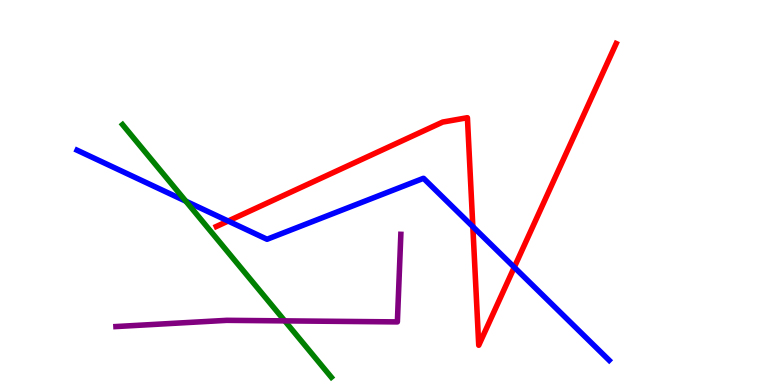[{'lines': ['blue', 'red'], 'intersections': [{'x': 2.94, 'y': 4.26}, {'x': 6.1, 'y': 4.11}, {'x': 6.64, 'y': 3.06}]}, {'lines': ['green', 'red'], 'intersections': []}, {'lines': ['purple', 'red'], 'intersections': []}, {'lines': ['blue', 'green'], 'intersections': [{'x': 2.4, 'y': 4.77}]}, {'lines': ['blue', 'purple'], 'intersections': []}, {'lines': ['green', 'purple'], 'intersections': [{'x': 3.67, 'y': 1.67}]}]